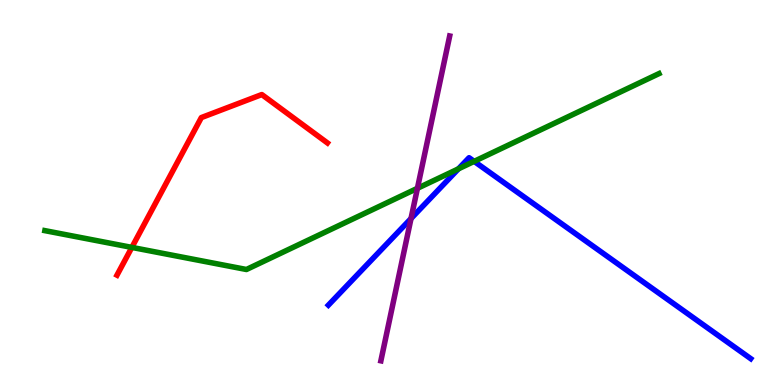[{'lines': ['blue', 'red'], 'intersections': []}, {'lines': ['green', 'red'], 'intersections': [{'x': 1.7, 'y': 3.57}]}, {'lines': ['purple', 'red'], 'intersections': []}, {'lines': ['blue', 'green'], 'intersections': [{'x': 5.92, 'y': 5.61}, {'x': 6.12, 'y': 5.81}]}, {'lines': ['blue', 'purple'], 'intersections': [{'x': 5.3, 'y': 4.32}]}, {'lines': ['green', 'purple'], 'intersections': [{'x': 5.39, 'y': 5.11}]}]